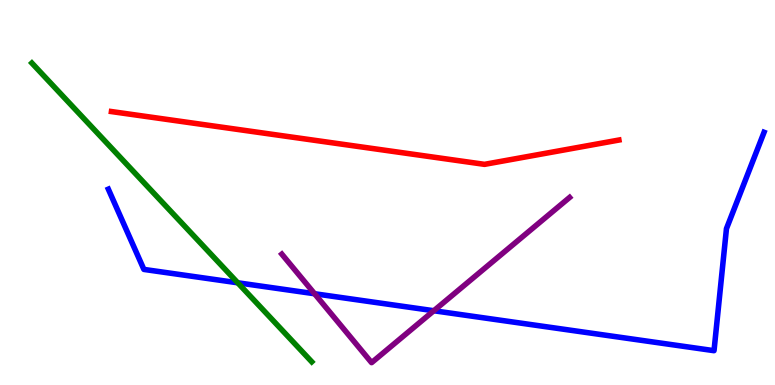[{'lines': ['blue', 'red'], 'intersections': []}, {'lines': ['green', 'red'], 'intersections': []}, {'lines': ['purple', 'red'], 'intersections': []}, {'lines': ['blue', 'green'], 'intersections': [{'x': 3.07, 'y': 2.65}]}, {'lines': ['blue', 'purple'], 'intersections': [{'x': 4.06, 'y': 2.37}, {'x': 5.6, 'y': 1.93}]}, {'lines': ['green', 'purple'], 'intersections': []}]